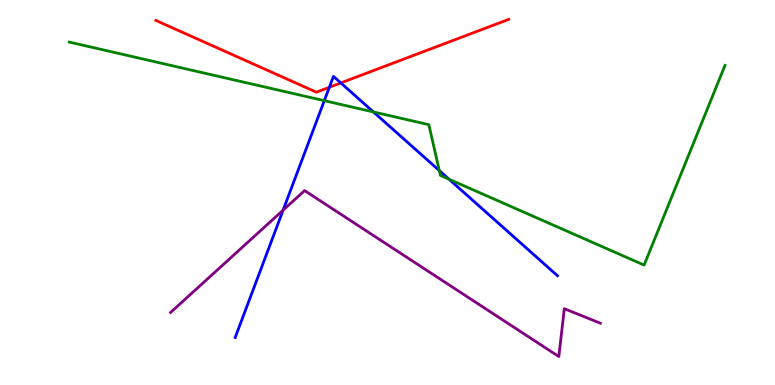[{'lines': ['blue', 'red'], 'intersections': [{'x': 4.25, 'y': 7.73}, {'x': 4.4, 'y': 7.85}]}, {'lines': ['green', 'red'], 'intersections': []}, {'lines': ['purple', 'red'], 'intersections': []}, {'lines': ['blue', 'green'], 'intersections': [{'x': 4.18, 'y': 7.39}, {'x': 4.82, 'y': 7.09}, {'x': 5.67, 'y': 5.57}, {'x': 5.79, 'y': 5.34}]}, {'lines': ['blue', 'purple'], 'intersections': [{'x': 3.65, 'y': 4.54}]}, {'lines': ['green', 'purple'], 'intersections': []}]